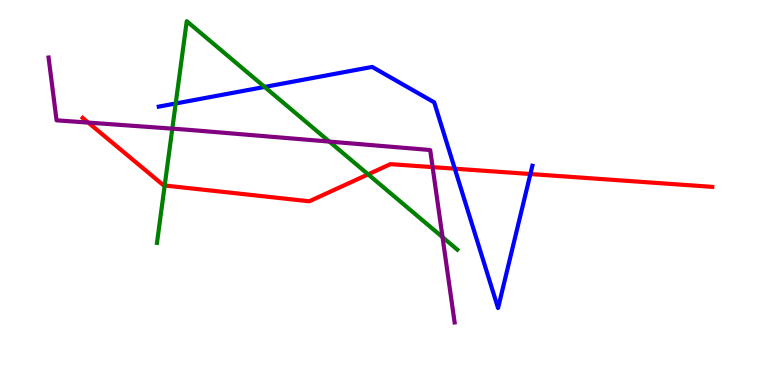[{'lines': ['blue', 'red'], 'intersections': [{'x': 5.87, 'y': 5.62}, {'x': 6.84, 'y': 5.48}]}, {'lines': ['green', 'red'], 'intersections': [{'x': 2.12, 'y': 5.18}, {'x': 4.75, 'y': 5.47}]}, {'lines': ['purple', 'red'], 'intersections': [{'x': 1.14, 'y': 6.82}, {'x': 5.58, 'y': 5.66}]}, {'lines': ['blue', 'green'], 'intersections': [{'x': 2.27, 'y': 7.31}, {'x': 3.41, 'y': 7.74}]}, {'lines': ['blue', 'purple'], 'intersections': []}, {'lines': ['green', 'purple'], 'intersections': [{'x': 2.22, 'y': 6.66}, {'x': 4.25, 'y': 6.32}, {'x': 5.71, 'y': 3.84}]}]